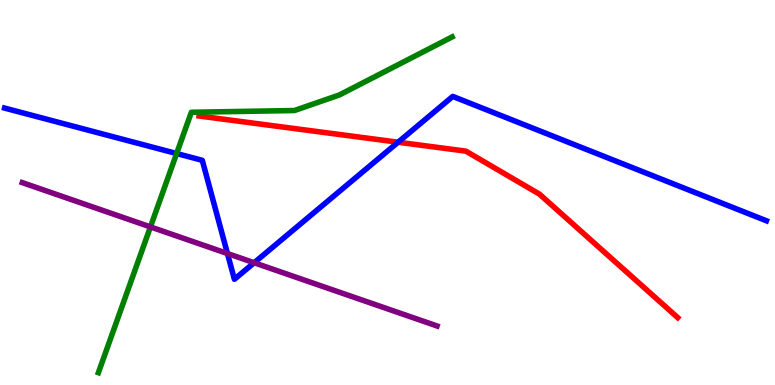[{'lines': ['blue', 'red'], 'intersections': [{'x': 5.14, 'y': 6.31}]}, {'lines': ['green', 'red'], 'intersections': []}, {'lines': ['purple', 'red'], 'intersections': []}, {'lines': ['blue', 'green'], 'intersections': [{'x': 2.28, 'y': 6.01}]}, {'lines': ['blue', 'purple'], 'intersections': [{'x': 2.93, 'y': 3.42}, {'x': 3.28, 'y': 3.18}]}, {'lines': ['green', 'purple'], 'intersections': [{'x': 1.94, 'y': 4.11}]}]